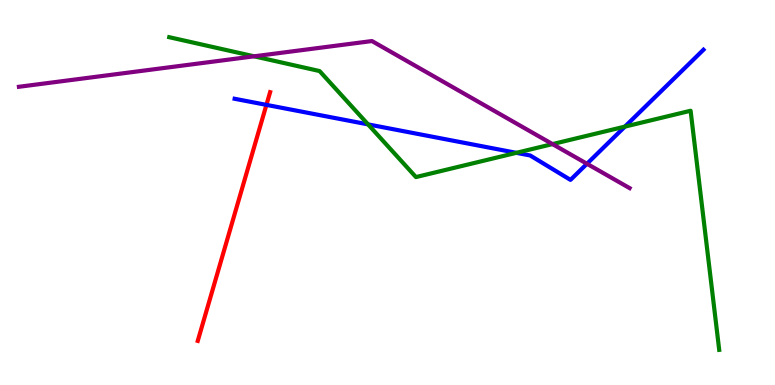[{'lines': ['blue', 'red'], 'intersections': [{'x': 3.44, 'y': 7.28}]}, {'lines': ['green', 'red'], 'intersections': []}, {'lines': ['purple', 'red'], 'intersections': []}, {'lines': ['blue', 'green'], 'intersections': [{'x': 4.75, 'y': 6.77}, {'x': 6.66, 'y': 6.03}, {'x': 8.06, 'y': 6.71}]}, {'lines': ['blue', 'purple'], 'intersections': [{'x': 7.57, 'y': 5.75}]}, {'lines': ['green', 'purple'], 'intersections': [{'x': 3.28, 'y': 8.54}, {'x': 7.13, 'y': 6.26}]}]